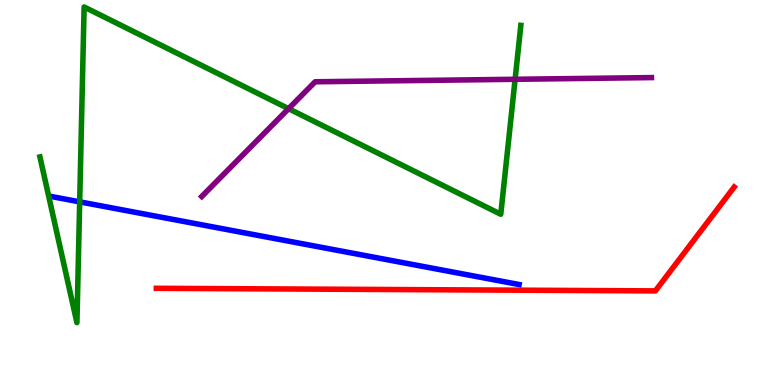[{'lines': ['blue', 'red'], 'intersections': []}, {'lines': ['green', 'red'], 'intersections': []}, {'lines': ['purple', 'red'], 'intersections': []}, {'lines': ['blue', 'green'], 'intersections': [{'x': 1.03, 'y': 4.76}]}, {'lines': ['blue', 'purple'], 'intersections': []}, {'lines': ['green', 'purple'], 'intersections': [{'x': 3.72, 'y': 7.18}, {'x': 6.65, 'y': 7.94}]}]